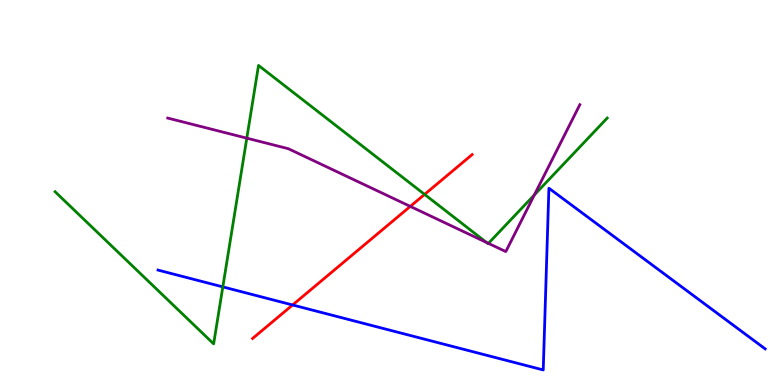[{'lines': ['blue', 'red'], 'intersections': [{'x': 3.78, 'y': 2.08}]}, {'lines': ['green', 'red'], 'intersections': [{'x': 5.48, 'y': 4.95}]}, {'lines': ['purple', 'red'], 'intersections': [{'x': 5.29, 'y': 4.64}]}, {'lines': ['blue', 'green'], 'intersections': [{'x': 2.88, 'y': 2.55}]}, {'lines': ['blue', 'purple'], 'intersections': []}, {'lines': ['green', 'purple'], 'intersections': [{'x': 3.18, 'y': 6.41}, {'x': 6.28, 'y': 3.7}, {'x': 6.3, 'y': 3.68}, {'x': 6.9, 'y': 4.94}]}]